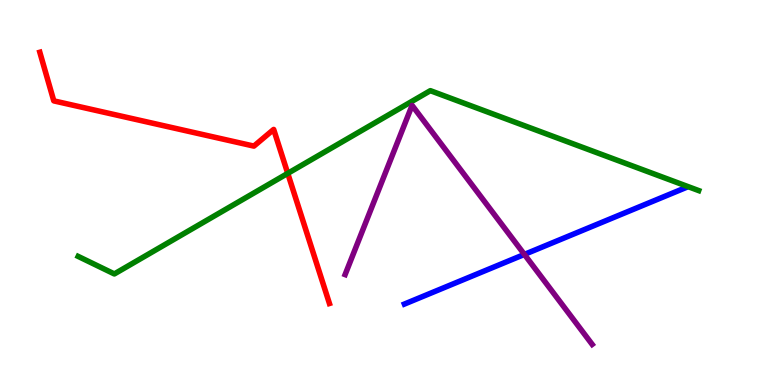[{'lines': ['blue', 'red'], 'intersections': []}, {'lines': ['green', 'red'], 'intersections': [{'x': 3.71, 'y': 5.5}]}, {'lines': ['purple', 'red'], 'intersections': []}, {'lines': ['blue', 'green'], 'intersections': []}, {'lines': ['blue', 'purple'], 'intersections': [{'x': 6.77, 'y': 3.39}]}, {'lines': ['green', 'purple'], 'intersections': []}]